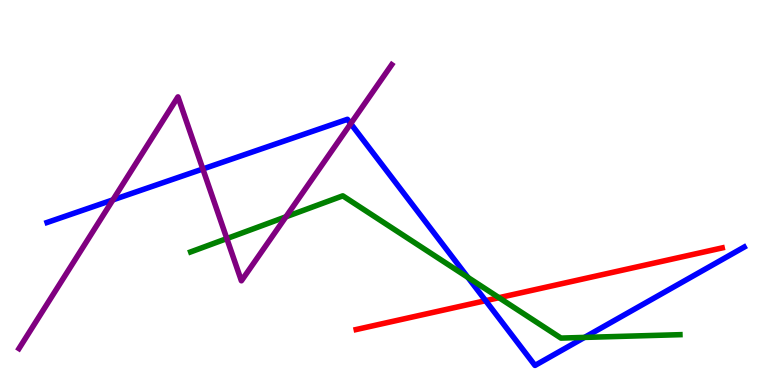[{'lines': ['blue', 'red'], 'intersections': [{'x': 6.27, 'y': 2.19}]}, {'lines': ['green', 'red'], 'intersections': [{'x': 6.44, 'y': 2.27}]}, {'lines': ['purple', 'red'], 'intersections': []}, {'lines': ['blue', 'green'], 'intersections': [{'x': 6.04, 'y': 2.79}, {'x': 7.54, 'y': 1.24}]}, {'lines': ['blue', 'purple'], 'intersections': [{'x': 1.46, 'y': 4.81}, {'x': 2.62, 'y': 5.61}, {'x': 4.53, 'y': 6.79}]}, {'lines': ['green', 'purple'], 'intersections': [{'x': 2.93, 'y': 3.8}, {'x': 3.69, 'y': 4.37}]}]